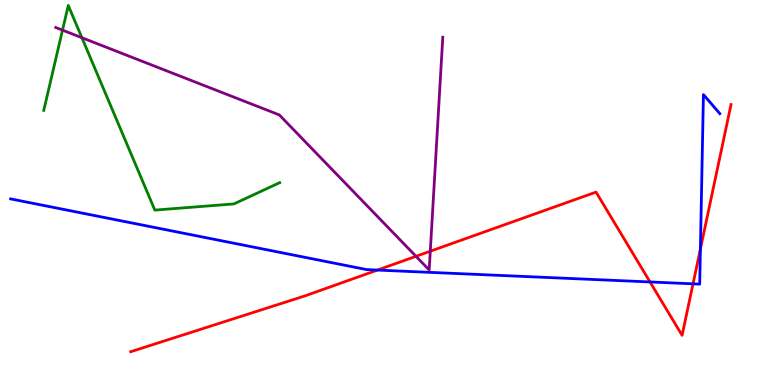[{'lines': ['blue', 'red'], 'intersections': [{'x': 4.87, 'y': 2.99}, {'x': 8.39, 'y': 2.68}, {'x': 8.94, 'y': 2.63}, {'x': 9.04, 'y': 3.53}]}, {'lines': ['green', 'red'], 'intersections': []}, {'lines': ['purple', 'red'], 'intersections': [{'x': 5.37, 'y': 3.34}, {'x': 5.55, 'y': 3.47}]}, {'lines': ['blue', 'green'], 'intersections': []}, {'lines': ['blue', 'purple'], 'intersections': []}, {'lines': ['green', 'purple'], 'intersections': [{'x': 0.807, 'y': 9.22}, {'x': 1.06, 'y': 9.02}]}]